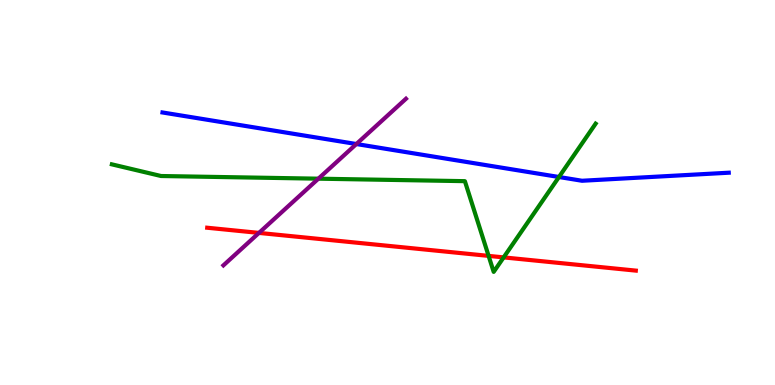[{'lines': ['blue', 'red'], 'intersections': []}, {'lines': ['green', 'red'], 'intersections': [{'x': 6.3, 'y': 3.35}, {'x': 6.5, 'y': 3.31}]}, {'lines': ['purple', 'red'], 'intersections': [{'x': 3.34, 'y': 3.95}]}, {'lines': ['blue', 'green'], 'intersections': [{'x': 7.21, 'y': 5.4}]}, {'lines': ['blue', 'purple'], 'intersections': [{'x': 4.6, 'y': 6.26}]}, {'lines': ['green', 'purple'], 'intersections': [{'x': 4.11, 'y': 5.36}]}]